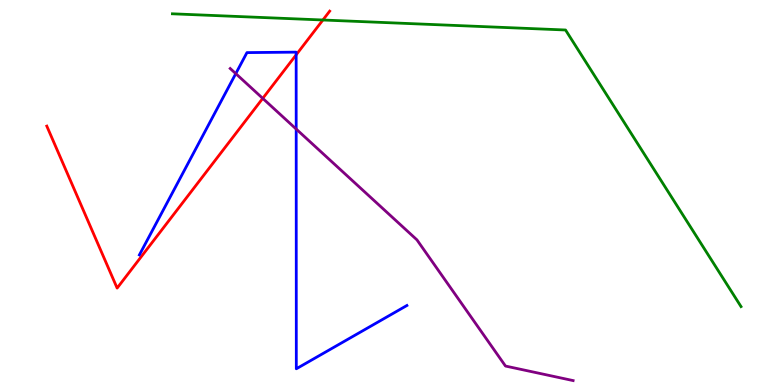[{'lines': ['blue', 'red'], 'intersections': [{'x': 3.82, 'y': 8.58}]}, {'lines': ['green', 'red'], 'intersections': [{'x': 4.17, 'y': 9.48}]}, {'lines': ['purple', 'red'], 'intersections': [{'x': 3.39, 'y': 7.45}]}, {'lines': ['blue', 'green'], 'intersections': []}, {'lines': ['blue', 'purple'], 'intersections': [{'x': 3.04, 'y': 8.09}, {'x': 3.82, 'y': 6.65}]}, {'lines': ['green', 'purple'], 'intersections': []}]